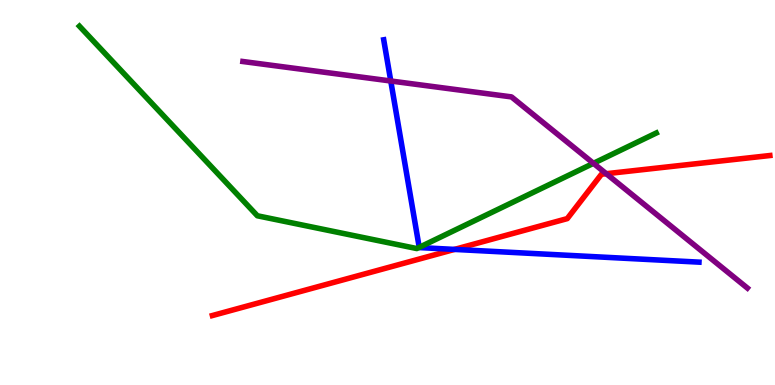[{'lines': ['blue', 'red'], 'intersections': [{'x': 5.86, 'y': 3.52}]}, {'lines': ['green', 'red'], 'intersections': []}, {'lines': ['purple', 'red'], 'intersections': [{'x': 7.82, 'y': 5.49}]}, {'lines': ['blue', 'green'], 'intersections': [{'x': 5.41, 'y': 3.58}]}, {'lines': ['blue', 'purple'], 'intersections': [{'x': 5.04, 'y': 7.9}]}, {'lines': ['green', 'purple'], 'intersections': [{'x': 7.66, 'y': 5.76}]}]